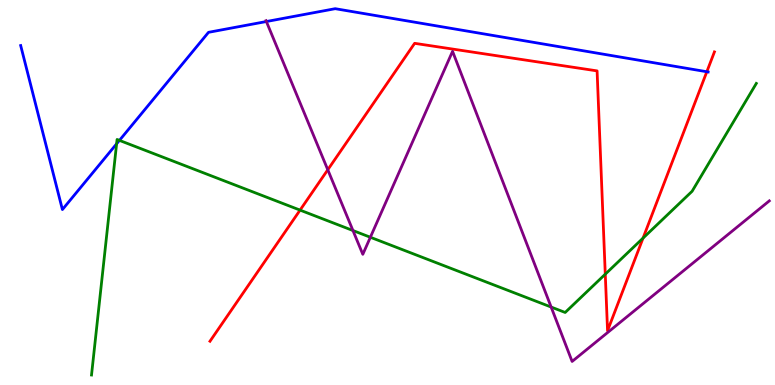[{'lines': ['blue', 'red'], 'intersections': [{'x': 9.12, 'y': 8.14}]}, {'lines': ['green', 'red'], 'intersections': [{'x': 3.87, 'y': 4.54}, {'x': 7.81, 'y': 2.88}, {'x': 8.3, 'y': 3.82}]}, {'lines': ['purple', 'red'], 'intersections': [{'x': 4.23, 'y': 5.59}]}, {'lines': ['blue', 'green'], 'intersections': [{'x': 1.5, 'y': 6.26}, {'x': 1.54, 'y': 6.35}]}, {'lines': ['blue', 'purple'], 'intersections': [{'x': 3.44, 'y': 9.44}]}, {'lines': ['green', 'purple'], 'intersections': [{'x': 4.55, 'y': 4.01}, {'x': 4.78, 'y': 3.84}, {'x': 7.11, 'y': 2.02}]}]